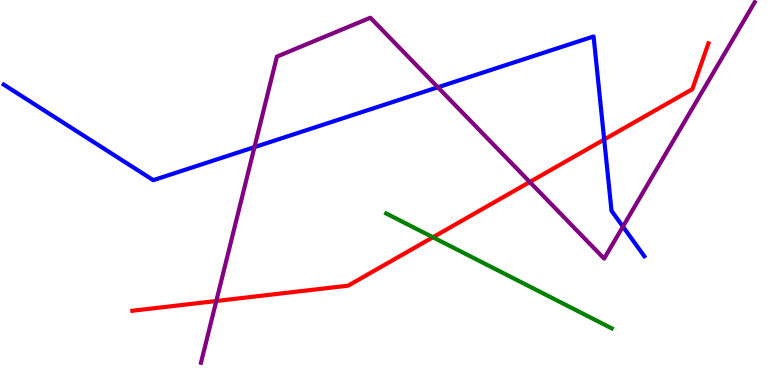[{'lines': ['blue', 'red'], 'intersections': [{'x': 7.8, 'y': 6.38}]}, {'lines': ['green', 'red'], 'intersections': [{'x': 5.59, 'y': 3.84}]}, {'lines': ['purple', 'red'], 'intersections': [{'x': 2.79, 'y': 2.18}, {'x': 6.84, 'y': 5.27}]}, {'lines': ['blue', 'green'], 'intersections': []}, {'lines': ['blue', 'purple'], 'intersections': [{'x': 3.28, 'y': 6.18}, {'x': 5.65, 'y': 7.73}, {'x': 8.04, 'y': 4.11}]}, {'lines': ['green', 'purple'], 'intersections': []}]